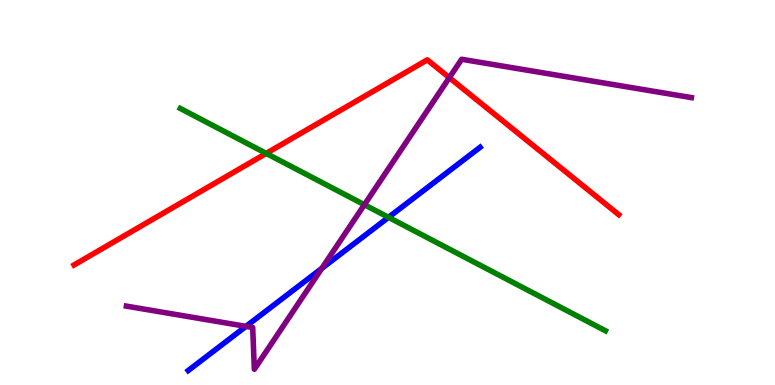[{'lines': ['blue', 'red'], 'intersections': []}, {'lines': ['green', 'red'], 'intersections': [{'x': 3.44, 'y': 6.02}]}, {'lines': ['purple', 'red'], 'intersections': [{'x': 5.8, 'y': 7.98}]}, {'lines': ['blue', 'green'], 'intersections': [{'x': 5.01, 'y': 4.35}]}, {'lines': ['blue', 'purple'], 'intersections': [{'x': 3.17, 'y': 1.52}, {'x': 4.15, 'y': 3.03}]}, {'lines': ['green', 'purple'], 'intersections': [{'x': 4.7, 'y': 4.68}]}]